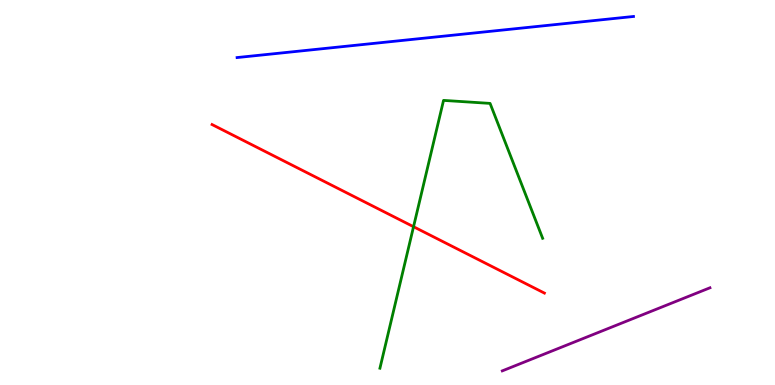[{'lines': ['blue', 'red'], 'intersections': []}, {'lines': ['green', 'red'], 'intersections': [{'x': 5.34, 'y': 4.11}]}, {'lines': ['purple', 'red'], 'intersections': []}, {'lines': ['blue', 'green'], 'intersections': []}, {'lines': ['blue', 'purple'], 'intersections': []}, {'lines': ['green', 'purple'], 'intersections': []}]